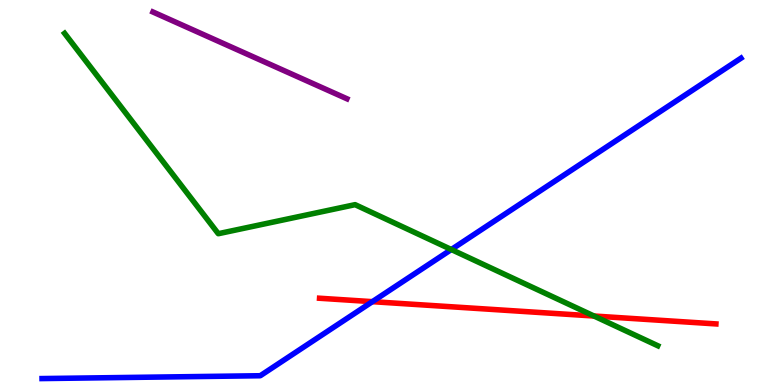[{'lines': ['blue', 'red'], 'intersections': [{'x': 4.8, 'y': 2.16}]}, {'lines': ['green', 'red'], 'intersections': [{'x': 7.66, 'y': 1.79}]}, {'lines': ['purple', 'red'], 'intersections': []}, {'lines': ['blue', 'green'], 'intersections': [{'x': 5.82, 'y': 3.52}]}, {'lines': ['blue', 'purple'], 'intersections': []}, {'lines': ['green', 'purple'], 'intersections': []}]